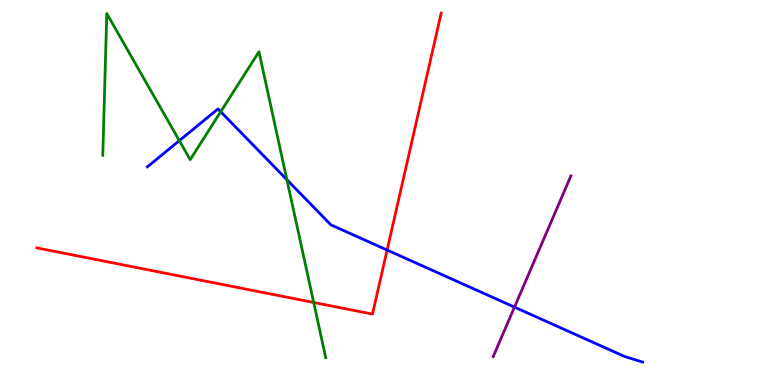[{'lines': ['blue', 'red'], 'intersections': [{'x': 4.99, 'y': 3.51}]}, {'lines': ['green', 'red'], 'intersections': [{'x': 4.05, 'y': 2.14}]}, {'lines': ['purple', 'red'], 'intersections': []}, {'lines': ['blue', 'green'], 'intersections': [{'x': 2.31, 'y': 6.35}, {'x': 2.85, 'y': 7.1}, {'x': 3.7, 'y': 5.33}]}, {'lines': ['blue', 'purple'], 'intersections': [{'x': 6.64, 'y': 2.02}]}, {'lines': ['green', 'purple'], 'intersections': []}]